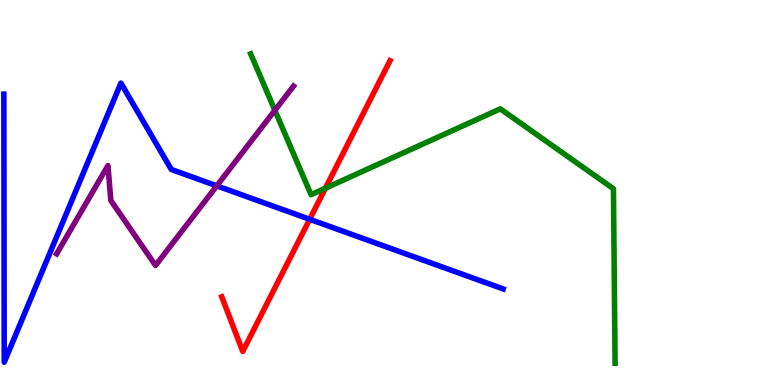[{'lines': ['blue', 'red'], 'intersections': [{'x': 4.0, 'y': 4.3}]}, {'lines': ['green', 'red'], 'intersections': [{'x': 4.2, 'y': 5.11}]}, {'lines': ['purple', 'red'], 'intersections': []}, {'lines': ['blue', 'green'], 'intersections': []}, {'lines': ['blue', 'purple'], 'intersections': [{'x': 2.8, 'y': 5.17}]}, {'lines': ['green', 'purple'], 'intersections': [{'x': 3.55, 'y': 7.13}]}]